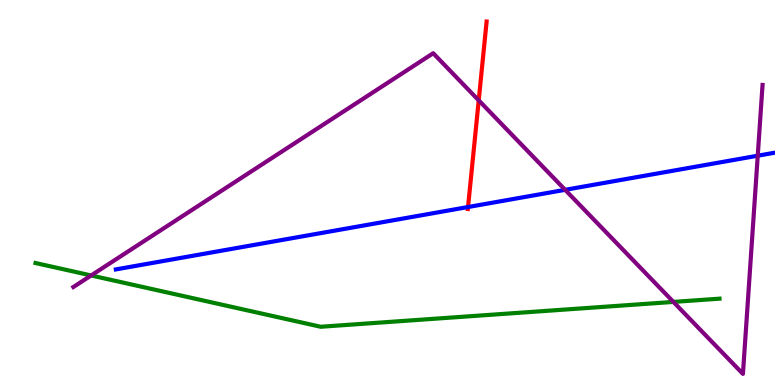[{'lines': ['blue', 'red'], 'intersections': [{'x': 6.04, 'y': 4.62}]}, {'lines': ['green', 'red'], 'intersections': []}, {'lines': ['purple', 'red'], 'intersections': [{'x': 6.18, 'y': 7.39}]}, {'lines': ['blue', 'green'], 'intersections': []}, {'lines': ['blue', 'purple'], 'intersections': [{'x': 7.29, 'y': 5.07}, {'x': 9.78, 'y': 5.96}]}, {'lines': ['green', 'purple'], 'intersections': [{'x': 1.18, 'y': 2.85}, {'x': 8.69, 'y': 2.16}]}]